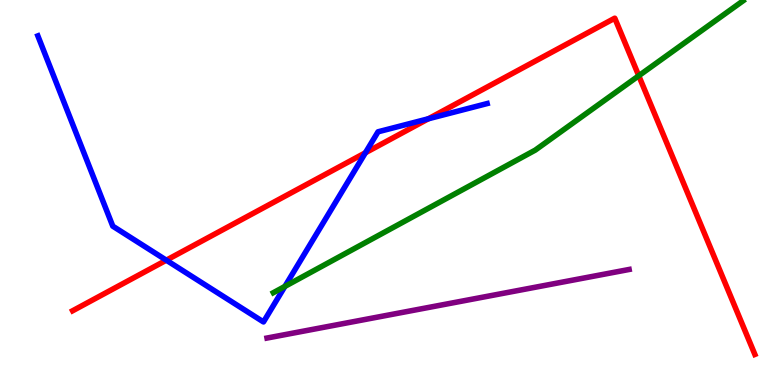[{'lines': ['blue', 'red'], 'intersections': [{'x': 2.15, 'y': 3.24}, {'x': 4.72, 'y': 6.03}, {'x': 5.53, 'y': 6.92}]}, {'lines': ['green', 'red'], 'intersections': [{'x': 8.24, 'y': 8.03}]}, {'lines': ['purple', 'red'], 'intersections': []}, {'lines': ['blue', 'green'], 'intersections': [{'x': 3.68, 'y': 2.56}]}, {'lines': ['blue', 'purple'], 'intersections': []}, {'lines': ['green', 'purple'], 'intersections': []}]